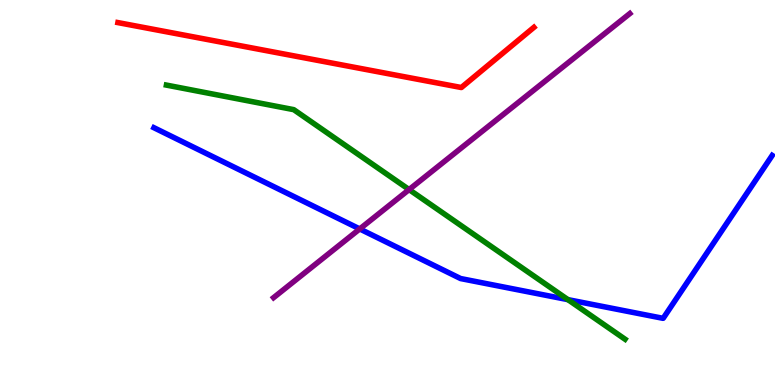[{'lines': ['blue', 'red'], 'intersections': []}, {'lines': ['green', 'red'], 'intersections': []}, {'lines': ['purple', 'red'], 'intersections': []}, {'lines': ['blue', 'green'], 'intersections': [{'x': 7.33, 'y': 2.22}]}, {'lines': ['blue', 'purple'], 'intersections': [{'x': 4.64, 'y': 4.05}]}, {'lines': ['green', 'purple'], 'intersections': [{'x': 5.28, 'y': 5.08}]}]